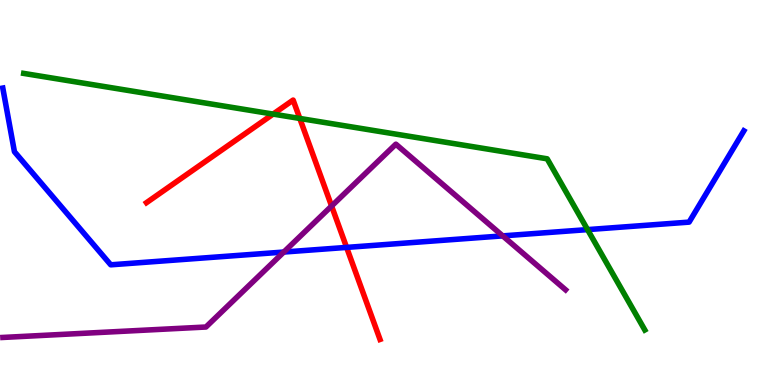[{'lines': ['blue', 'red'], 'intersections': [{'x': 4.47, 'y': 3.57}]}, {'lines': ['green', 'red'], 'intersections': [{'x': 3.52, 'y': 7.04}, {'x': 3.87, 'y': 6.92}]}, {'lines': ['purple', 'red'], 'intersections': [{'x': 4.28, 'y': 4.65}]}, {'lines': ['blue', 'green'], 'intersections': [{'x': 7.58, 'y': 4.04}]}, {'lines': ['blue', 'purple'], 'intersections': [{'x': 3.66, 'y': 3.45}, {'x': 6.49, 'y': 3.87}]}, {'lines': ['green', 'purple'], 'intersections': []}]